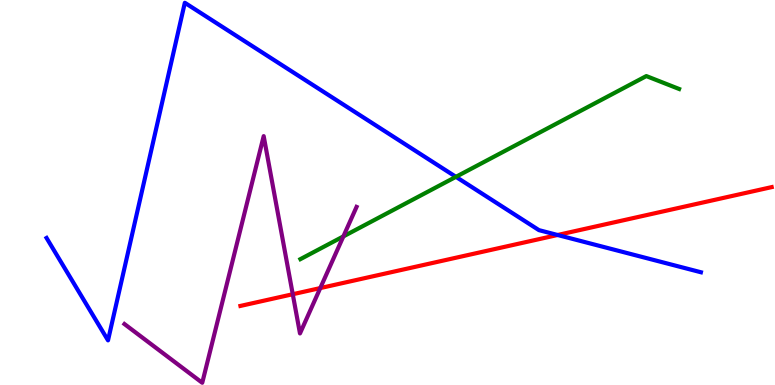[{'lines': ['blue', 'red'], 'intersections': [{'x': 7.19, 'y': 3.9}]}, {'lines': ['green', 'red'], 'intersections': []}, {'lines': ['purple', 'red'], 'intersections': [{'x': 3.78, 'y': 2.36}, {'x': 4.13, 'y': 2.52}]}, {'lines': ['blue', 'green'], 'intersections': [{'x': 5.88, 'y': 5.41}]}, {'lines': ['blue', 'purple'], 'intersections': []}, {'lines': ['green', 'purple'], 'intersections': [{'x': 4.43, 'y': 3.86}]}]